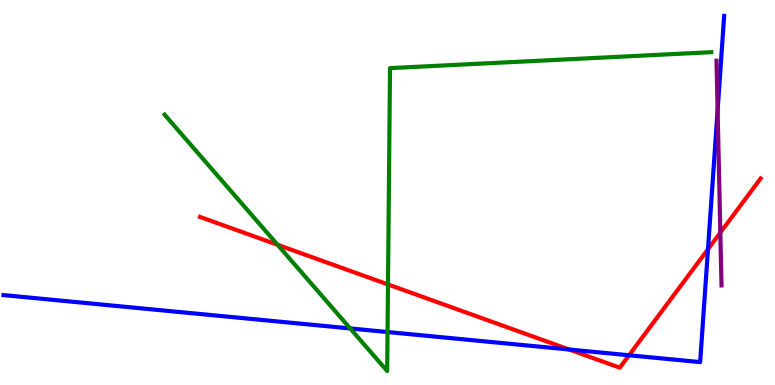[{'lines': ['blue', 'red'], 'intersections': [{'x': 7.34, 'y': 0.922}, {'x': 8.12, 'y': 0.772}, {'x': 9.14, 'y': 3.53}]}, {'lines': ['green', 'red'], 'intersections': [{'x': 3.58, 'y': 3.64}, {'x': 5.01, 'y': 2.61}]}, {'lines': ['purple', 'red'], 'intersections': [{'x': 9.29, 'y': 3.96}]}, {'lines': ['blue', 'green'], 'intersections': [{'x': 4.52, 'y': 1.47}, {'x': 5.0, 'y': 1.38}]}, {'lines': ['blue', 'purple'], 'intersections': [{'x': 9.26, 'y': 7.13}]}, {'lines': ['green', 'purple'], 'intersections': []}]